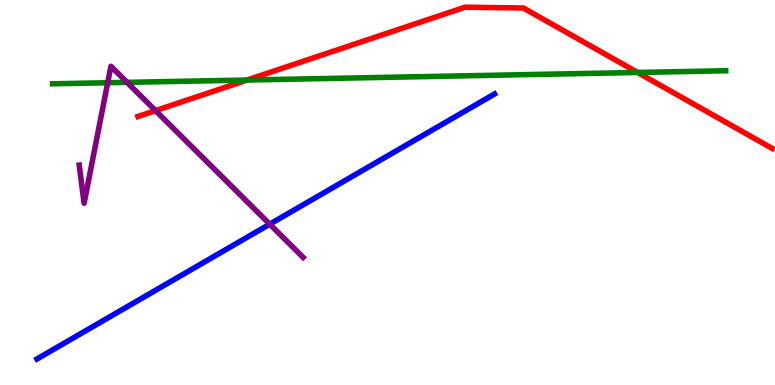[{'lines': ['blue', 'red'], 'intersections': []}, {'lines': ['green', 'red'], 'intersections': [{'x': 3.19, 'y': 7.92}, {'x': 8.23, 'y': 8.12}]}, {'lines': ['purple', 'red'], 'intersections': [{'x': 2.01, 'y': 7.13}]}, {'lines': ['blue', 'green'], 'intersections': []}, {'lines': ['blue', 'purple'], 'intersections': [{'x': 3.48, 'y': 4.18}]}, {'lines': ['green', 'purple'], 'intersections': [{'x': 1.39, 'y': 7.85}, {'x': 1.64, 'y': 7.86}]}]